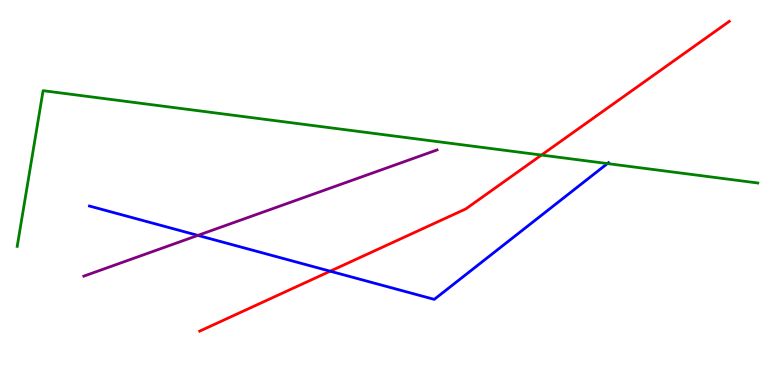[{'lines': ['blue', 'red'], 'intersections': [{'x': 4.26, 'y': 2.96}]}, {'lines': ['green', 'red'], 'intersections': [{'x': 6.99, 'y': 5.97}]}, {'lines': ['purple', 'red'], 'intersections': []}, {'lines': ['blue', 'green'], 'intersections': [{'x': 7.84, 'y': 5.75}]}, {'lines': ['blue', 'purple'], 'intersections': [{'x': 2.55, 'y': 3.89}]}, {'lines': ['green', 'purple'], 'intersections': []}]